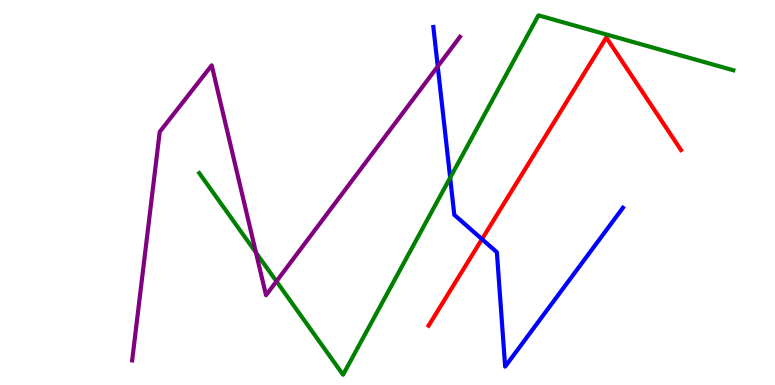[{'lines': ['blue', 'red'], 'intersections': [{'x': 6.22, 'y': 3.79}]}, {'lines': ['green', 'red'], 'intersections': []}, {'lines': ['purple', 'red'], 'intersections': []}, {'lines': ['blue', 'green'], 'intersections': [{'x': 5.81, 'y': 5.38}]}, {'lines': ['blue', 'purple'], 'intersections': [{'x': 5.65, 'y': 8.27}]}, {'lines': ['green', 'purple'], 'intersections': [{'x': 3.3, 'y': 3.44}, {'x': 3.57, 'y': 2.69}]}]